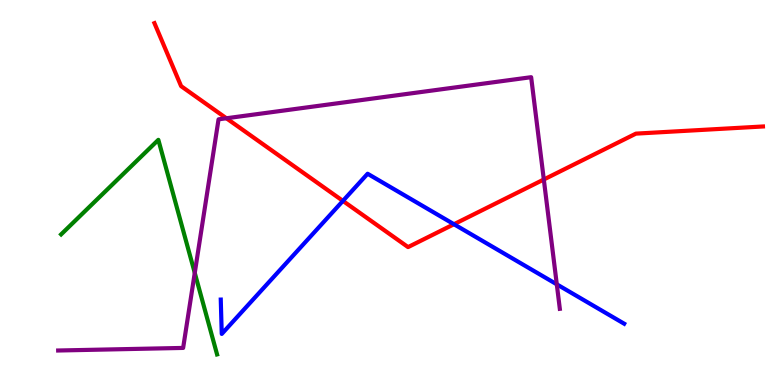[{'lines': ['blue', 'red'], 'intersections': [{'x': 4.42, 'y': 4.78}, {'x': 5.86, 'y': 4.18}]}, {'lines': ['green', 'red'], 'intersections': []}, {'lines': ['purple', 'red'], 'intersections': [{'x': 2.92, 'y': 6.93}, {'x': 7.02, 'y': 5.34}]}, {'lines': ['blue', 'green'], 'intersections': []}, {'lines': ['blue', 'purple'], 'intersections': [{'x': 7.18, 'y': 2.62}]}, {'lines': ['green', 'purple'], 'intersections': [{'x': 2.51, 'y': 2.91}]}]